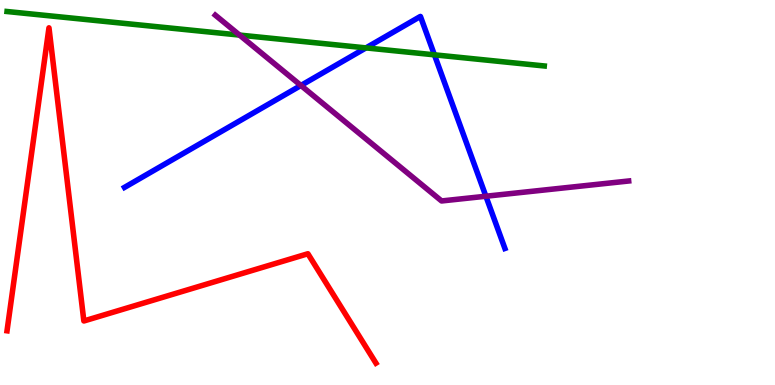[{'lines': ['blue', 'red'], 'intersections': []}, {'lines': ['green', 'red'], 'intersections': []}, {'lines': ['purple', 'red'], 'intersections': []}, {'lines': ['blue', 'green'], 'intersections': [{'x': 4.72, 'y': 8.76}, {'x': 5.61, 'y': 8.58}]}, {'lines': ['blue', 'purple'], 'intersections': [{'x': 3.88, 'y': 7.78}, {'x': 6.27, 'y': 4.9}]}, {'lines': ['green', 'purple'], 'intersections': [{'x': 3.09, 'y': 9.09}]}]